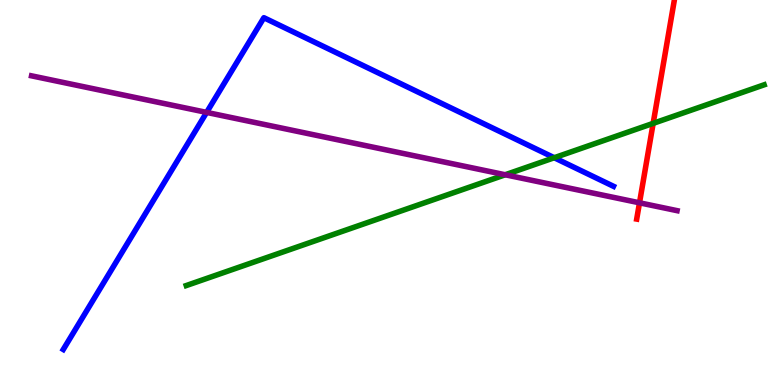[{'lines': ['blue', 'red'], 'intersections': []}, {'lines': ['green', 'red'], 'intersections': [{'x': 8.43, 'y': 6.8}]}, {'lines': ['purple', 'red'], 'intersections': [{'x': 8.25, 'y': 4.73}]}, {'lines': ['blue', 'green'], 'intersections': [{'x': 7.15, 'y': 5.9}]}, {'lines': ['blue', 'purple'], 'intersections': [{'x': 2.67, 'y': 7.08}]}, {'lines': ['green', 'purple'], 'intersections': [{'x': 6.52, 'y': 5.46}]}]